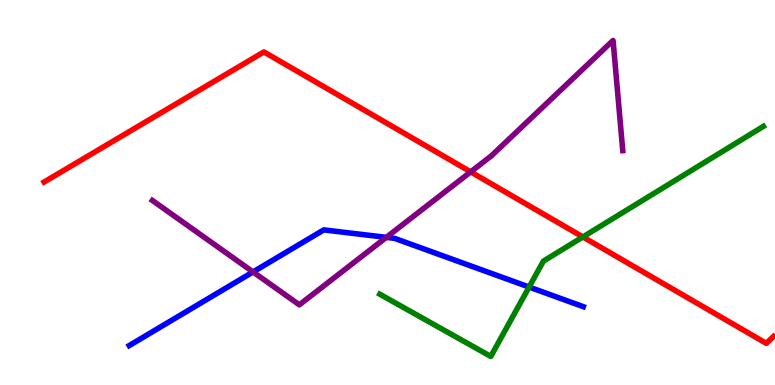[{'lines': ['blue', 'red'], 'intersections': []}, {'lines': ['green', 'red'], 'intersections': [{'x': 7.52, 'y': 3.85}]}, {'lines': ['purple', 'red'], 'intersections': [{'x': 6.07, 'y': 5.54}]}, {'lines': ['blue', 'green'], 'intersections': [{'x': 6.83, 'y': 2.54}]}, {'lines': ['blue', 'purple'], 'intersections': [{'x': 3.27, 'y': 2.94}, {'x': 4.98, 'y': 3.83}]}, {'lines': ['green', 'purple'], 'intersections': []}]